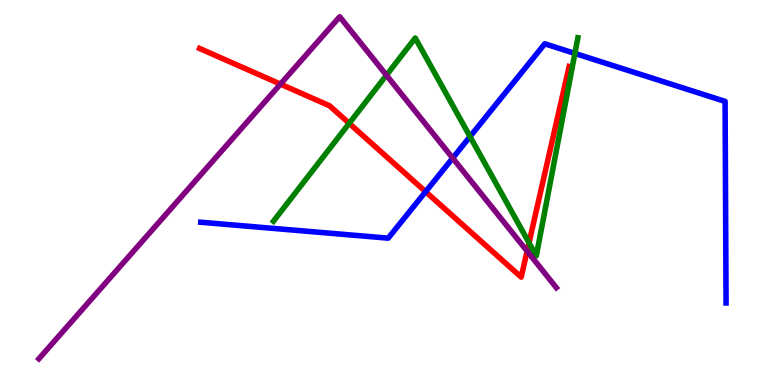[{'lines': ['blue', 'red'], 'intersections': [{'x': 5.49, 'y': 5.02}]}, {'lines': ['green', 'red'], 'intersections': [{'x': 4.51, 'y': 6.8}, {'x': 6.83, 'y': 3.69}]}, {'lines': ['purple', 'red'], 'intersections': [{'x': 3.62, 'y': 7.82}, {'x': 6.8, 'y': 3.48}]}, {'lines': ['blue', 'green'], 'intersections': [{'x': 6.06, 'y': 6.45}, {'x': 7.42, 'y': 8.61}]}, {'lines': ['blue', 'purple'], 'intersections': [{'x': 5.84, 'y': 5.89}]}, {'lines': ['green', 'purple'], 'intersections': [{'x': 4.99, 'y': 8.05}]}]